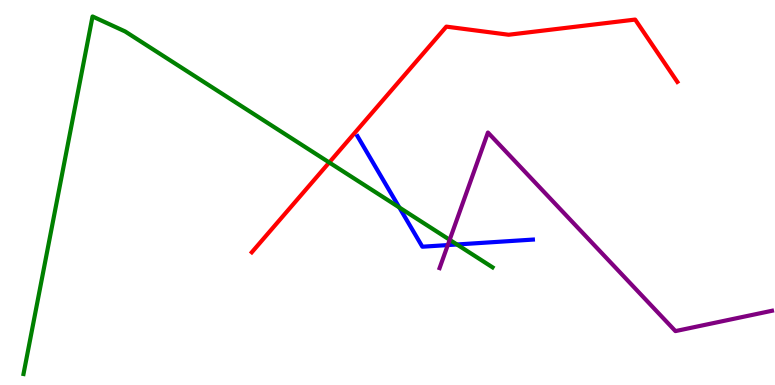[{'lines': ['blue', 'red'], 'intersections': []}, {'lines': ['green', 'red'], 'intersections': [{'x': 4.25, 'y': 5.78}]}, {'lines': ['purple', 'red'], 'intersections': []}, {'lines': ['blue', 'green'], 'intersections': [{'x': 5.15, 'y': 4.61}, {'x': 5.9, 'y': 3.65}]}, {'lines': ['blue', 'purple'], 'intersections': [{'x': 5.78, 'y': 3.63}]}, {'lines': ['green', 'purple'], 'intersections': [{'x': 5.8, 'y': 3.77}]}]